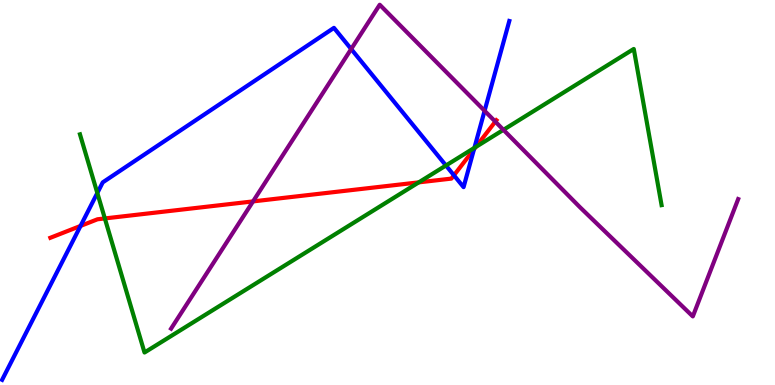[{'lines': ['blue', 'red'], 'intersections': [{'x': 1.04, 'y': 4.13}, {'x': 5.86, 'y': 5.45}, {'x': 6.12, 'y': 6.12}]}, {'lines': ['green', 'red'], 'intersections': [{'x': 1.35, 'y': 4.33}, {'x': 5.4, 'y': 5.26}, {'x': 6.14, 'y': 6.18}]}, {'lines': ['purple', 'red'], 'intersections': [{'x': 3.27, 'y': 4.77}, {'x': 6.39, 'y': 6.84}]}, {'lines': ['blue', 'green'], 'intersections': [{'x': 1.26, 'y': 4.99}, {'x': 5.75, 'y': 5.7}, {'x': 6.12, 'y': 6.16}]}, {'lines': ['blue', 'purple'], 'intersections': [{'x': 4.53, 'y': 8.73}, {'x': 6.25, 'y': 7.12}]}, {'lines': ['green', 'purple'], 'intersections': [{'x': 6.5, 'y': 6.63}]}]